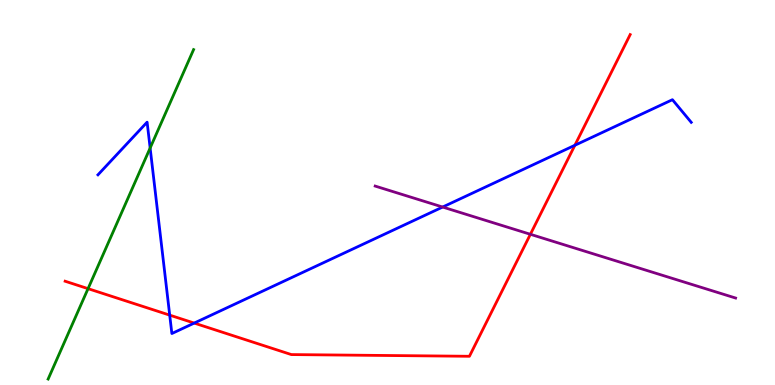[{'lines': ['blue', 'red'], 'intersections': [{'x': 2.19, 'y': 1.81}, {'x': 2.51, 'y': 1.61}, {'x': 7.42, 'y': 6.23}]}, {'lines': ['green', 'red'], 'intersections': [{'x': 1.14, 'y': 2.5}]}, {'lines': ['purple', 'red'], 'intersections': [{'x': 6.84, 'y': 3.91}]}, {'lines': ['blue', 'green'], 'intersections': [{'x': 1.94, 'y': 6.16}]}, {'lines': ['blue', 'purple'], 'intersections': [{'x': 5.71, 'y': 4.62}]}, {'lines': ['green', 'purple'], 'intersections': []}]